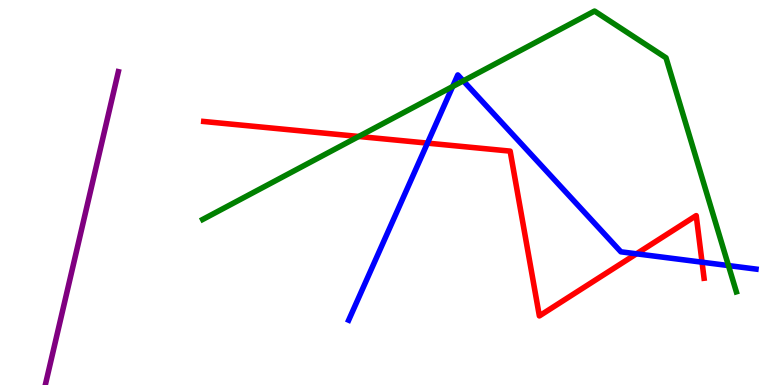[{'lines': ['blue', 'red'], 'intersections': [{'x': 5.52, 'y': 6.28}, {'x': 8.21, 'y': 3.41}, {'x': 9.06, 'y': 3.19}]}, {'lines': ['green', 'red'], 'intersections': [{'x': 4.63, 'y': 6.46}]}, {'lines': ['purple', 'red'], 'intersections': []}, {'lines': ['blue', 'green'], 'intersections': [{'x': 5.84, 'y': 7.75}, {'x': 5.98, 'y': 7.9}, {'x': 9.4, 'y': 3.1}]}, {'lines': ['blue', 'purple'], 'intersections': []}, {'lines': ['green', 'purple'], 'intersections': []}]